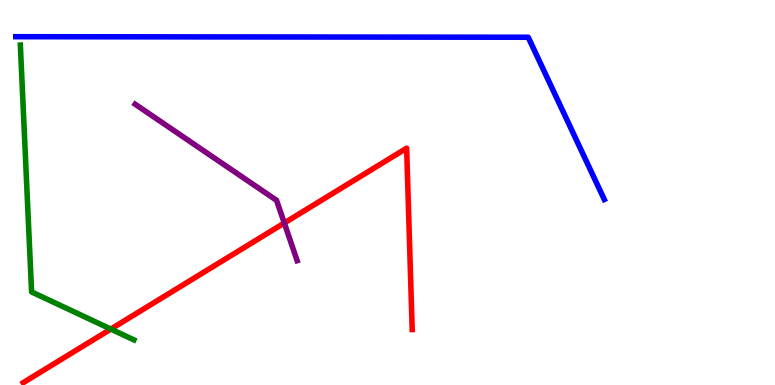[{'lines': ['blue', 'red'], 'intersections': []}, {'lines': ['green', 'red'], 'intersections': [{'x': 1.43, 'y': 1.45}]}, {'lines': ['purple', 'red'], 'intersections': [{'x': 3.67, 'y': 4.21}]}, {'lines': ['blue', 'green'], 'intersections': []}, {'lines': ['blue', 'purple'], 'intersections': []}, {'lines': ['green', 'purple'], 'intersections': []}]